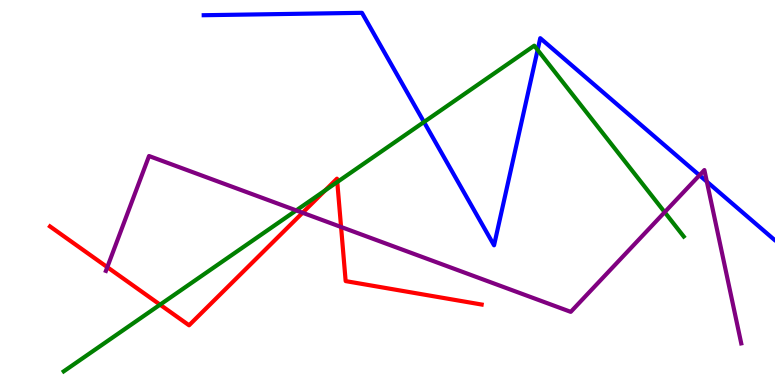[{'lines': ['blue', 'red'], 'intersections': []}, {'lines': ['green', 'red'], 'intersections': [{'x': 2.07, 'y': 2.09}, {'x': 4.2, 'y': 5.05}, {'x': 4.35, 'y': 5.27}]}, {'lines': ['purple', 'red'], 'intersections': [{'x': 1.38, 'y': 3.06}, {'x': 3.9, 'y': 4.47}, {'x': 4.4, 'y': 4.1}]}, {'lines': ['blue', 'green'], 'intersections': [{'x': 5.47, 'y': 6.83}, {'x': 6.94, 'y': 8.7}]}, {'lines': ['blue', 'purple'], 'intersections': [{'x': 9.03, 'y': 5.45}, {'x': 9.12, 'y': 5.28}]}, {'lines': ['green', 'purple'], 'intersections': [{'x': 3.82, 'y': 4.53}, {'x': 8.58, 'y': 4.49}]}]